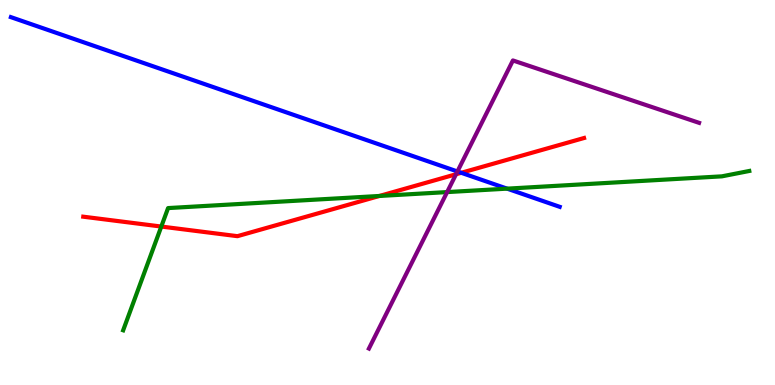[{'lines': ['blue', 'red'], 'intersections': [{'x': 5.95, 'y': 5.51}]}, {'lines': ['green', 'red'], 'intersections': [{'x': 2.08, 'y': 4.12}, {'x': 4.9, 'y': 4.91}]}, {'lines': ['purple', 'red'], 'intersections': [{'x': 5.88, 'y': 5.47}]}, {'lines': ['blue', 'green'], 'intersections': [{'x': 6.54, 'y': 5.1}]}, {'lines': ['blue', 'purple'], 'intersections': [{'x': 5.9, 'y': 5.55}]}, {'lines': ['green', 'purple'], 'intersections': [{'x': 5.77, 'y': 5.01}]}]